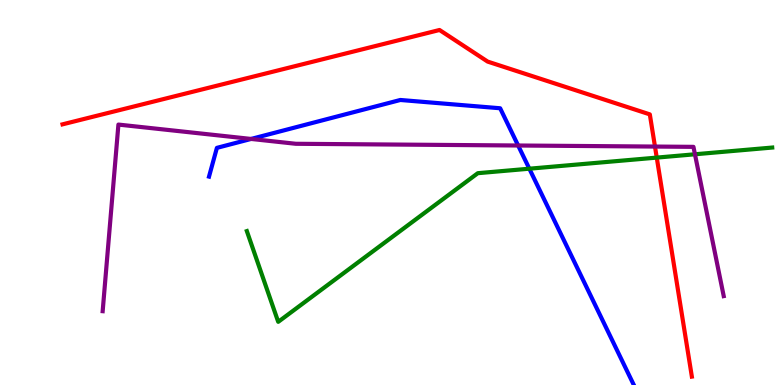[{'lines': ['blue', 'red'], 'intersections': []}, {'lines': ['green', 'red'], 'intersections': [{'x': 8.47, 'y': 5.91}]}, {'lines': ['purple', 'red'], 'intersections': [{'x': 8.45, 'y': 6.19}]}, {'lines': ['blue', 'green'], 'intersections': [{'x': 6.83, 'y': 5.62}]}, {'lines': ['blue', 'purple'], 'intersections': [{'x': 3.24, 'y': 6.39}, {'x': 6.69, 'y': 6.22}]}, {'lines': ['green', 'purple'], 'intersections': [{'x': 8.97, 'y': 5.99}]}]